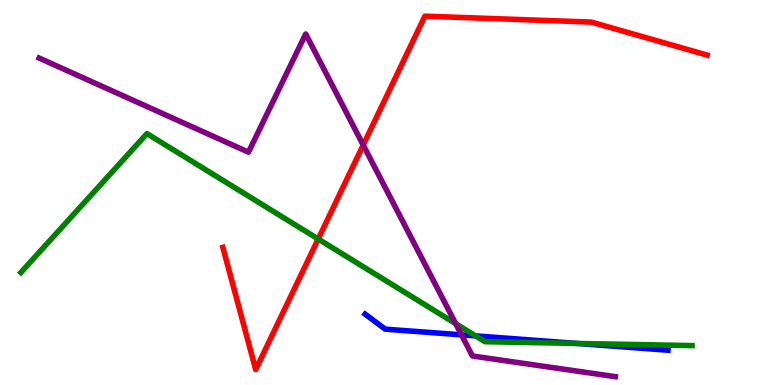[{'lines': ['blue', 'red'], 'intersections': []}, {'lines': ['green', 'red'], 'intersections': [{'x': 4.11, 'y': 3.79}]}, {'lines': ['purple', 'red'], 'intersections': [{'x': 4.69, 'y': 6.23}]}, {'lines': ['blue', 'green'], 'intersections': [{'x': 6.14, 'y': 1.28}, {'x': 7.45, 'y': 1.08}]}, {'lines': ['blue', 'purple'], 'intersections': [{'x': 5.95, 'y': 1.3}]}, {'lines': ['green', 'purple'], 'intersections': [{'x': 5.88, 'y': 1.59}]}]